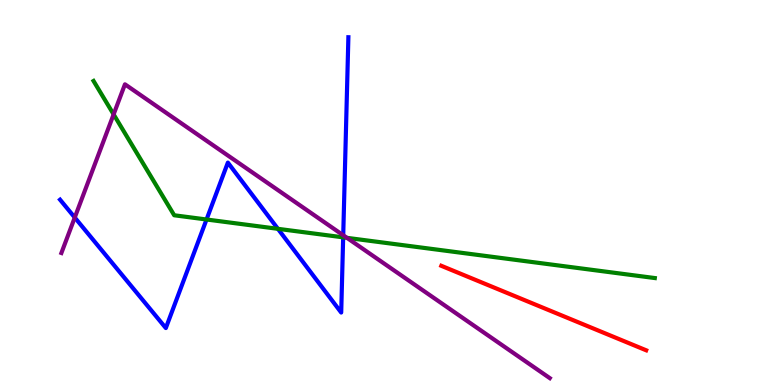[{'lines': ['blue', 'red'], 'intersections': []}, {'lines': ['green', 'red'], 'intersections': []}, {'lines': ['purple', 'red'], 'intersections': []}, {'lines': ['blue', 'green'], 'intersections': [{'x': 2.66, 'y': 4.3}, {'x': 3.59, 'y': 4.06}, {'x': 4.43, 'y': 3.84}]}, {'lines': ['blue', 'purple'], 'intersections': [{'x': 0.965, 'y': 4.35}, {'x': 4.43, 'y': 3.89}]}, {'lines': ['green', 'purple'], 'intersections': [{'x': 1.47, 'y': 7.03}, {'x': 4.48, 'y': 3.82}]}]